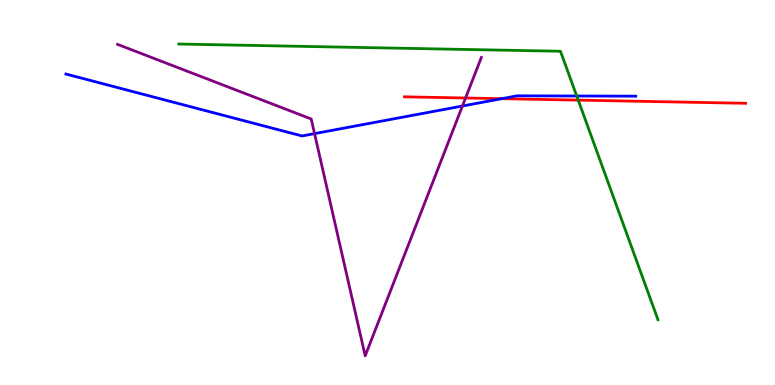[{'lines': ['blue', 'red'], 'intersections': [{'x': 6.47, 'y': 7.44}]}, {'lines': ['green', 'red'], 'intersections': [{'x': 7.46, 'y': 7.4}]}, {'lines': ['purple', 'red'], 'intersections': [{'x': 6.01, 'y': 7.45}]}, {'lines': ['blue', 'green'], 'intersections': [{'x': 7.44, 'y': 7.51}]}, {'lines': ['blue', 'purple'], 'intersections': [{'x': 4.06, 'y': 6.53}, {'x': 5.97, 'y': 7.25}]}, {'lines': ['green', 'purple'], 'intersections': []}]